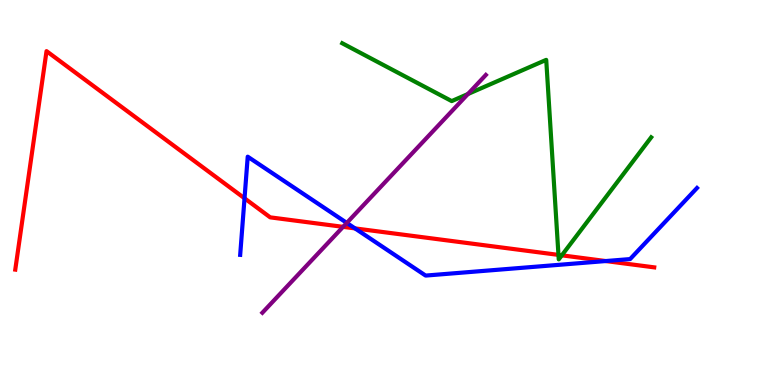[{'lines': ['blue', 'red'], 'intersections': [{'x': 3.16, 'y': 4.85}, {'x': 4.58, 'y': 4.07}, {'x': 7.82, 'y': 3.22}]}, {'lines': ['green', 'red'], 'intersections': [{'x': 7.21, 'y': 3.38}, {'x': 7.25, 'y': 3.37}]}, {'lines': ['purple', 'red'], 'intersections': [{'x': 4.43, 'y': 4.11}]}, {'lines': ['blue', 'green'], 'intersections': []}, {'lines': ['blue', 'purple'], 'intersections': [{'x': 4.47, 'y': 4.21}]}, {'lines': ['green', 'purple'], 'intersections': [{'x': 6.04, 'y': 7.56}]}]